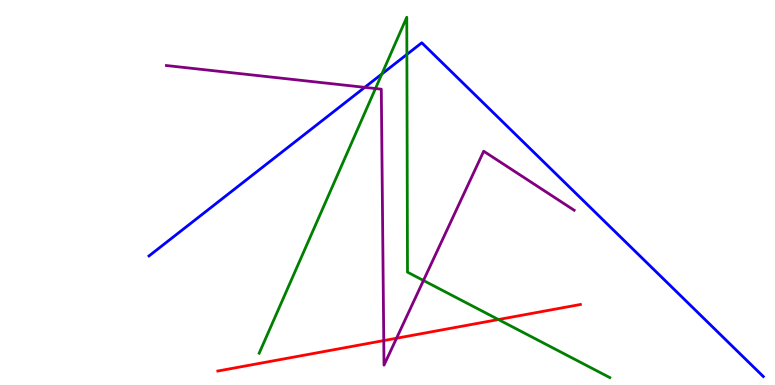[{'lines': ['blue', 'red'], 'intersections': []}, {'lines': ['green', 'red'], 'intersections': [{'x': 6.43, 'y': 1.7}]}, {'lines': ['purple', 'red'], 'intersections': [{'x': 4.95, 'y': 1.15}, {'x': 5.12, 'y': 1.21}]}, {'lines': ['blue', 'green'], 'intersections': [{'x': 4.93, 'y': 8.08}, {'x': 5.25, 'y': 8.59}]}, {'lines': ['blue', 'purple'], 'intersections': [{'x': 4.71, 'y': 7.73}]}, {'lines': ['green', 'purple'], 'intersections': [{'x': 4.84, 'y': 7.7}, {'x': 5.46, 'y': 2.71}]}]